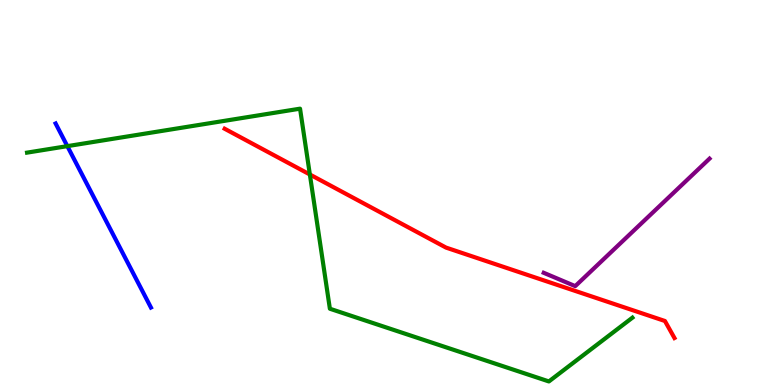[{'lines': ['blue', 'red'], 'intersections': []}, {'lines': ['green', 'red'], 'intersections': [{'x': 4.0, 'y': 5.47}]}, {'lines': ['purple', 'red'], 'intersections': []}, {'lines': ['blue', 'green'], 'intersections': [{'x': 0.869, 'y': 6.2}]}, {'lines': ['blue', 'purple'], 'intersections': []}, {'lines': ['green', 'purple'], 'intersections': []}]